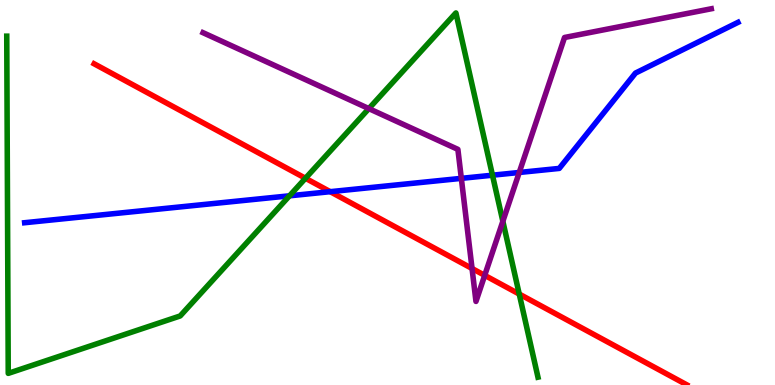[{'lines': ['blue', 'red'], 'intersections': [{'x': 4.26, 'y': 5.02}]}, {'lines': ['green', 'red'], 'intersections': [{'x': 3.94, 'y': 5.37}, {'x': 6.7, 'y': 2.36}]}, {'lines': ['purple', 'red'], 'intersections': [{'x': 6.09, 'y': 3.03}, {'x': 6.25, 'y': 2.85}]}, {'lines': ['blue', 'green'], 'intersections': [{'x': 3.74, 'y': 4.91}, {'x': 6.35, 'y': 5.45}]}, {'lines': ['blue', 'purple'], 'intersections': [{'x': 5.95, 'y': 5.37}, {'x': 6.7, 'y': 5.52}]}, {'lines': ['green', 'purple'], 'intersections': [{'x': 4.76, 'y': 7.18}, {'x': 6.49, 'y': 4.25}]}]